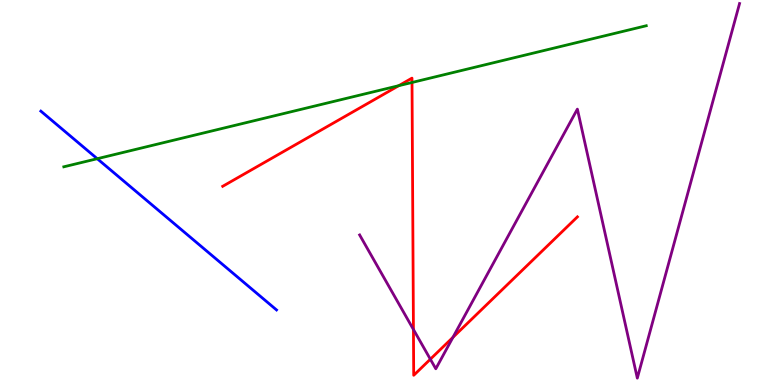[{'lines': ['blue', 'red'], 'intersections': []}, {'lines': ['green', 'red'], 'intersections': [{'x': 5.15, 'y': 7.77}, {'x': 5.32, 'y': 7.86}]}, {'lines': ['purple', 'red'], 'intersections': [{'x': 5.33, 'y': 1.44}, {'x': 5.55, 'y': 0.67}, {'x': 5.84, 'y': 1.24}]}, {'lines': ['blue', 'green'], 'intersections': [{'x': 1.25, 'y': 5.88}]}, {'lines': ['blue', 'purple'], 'intersections': []}, {'lines': ['green', 'purple'], 'intersections': []}]